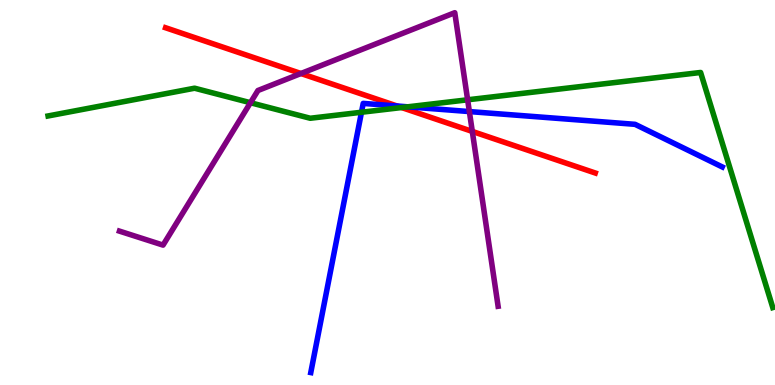[{'lines': ['blue', 'red'], 'intersections': [{'x': 5.12, 'y': 7.25}]}, {'lines': ['green', 'red'], 'intersections': [{'x': 5.18, 'y': 7.21}]}, {'lines': ['purple', 'red'], 'intersections': [{'x': 3.88, 'y': 8.09}, {'x': 6.09, 'y': 6.59}]}, {'lines': ['blue', 'green'], 'intersections': [{'x': 4.66, 'y': 7.08}, {'x': 5.26, 'y': 7.23}]}, {'lines': ['blue', 'purple'], 'intersections': [{'x': 6.06, 'y': 7.1}]}, {'lines': ['green', 'purple'], 'intersections': [{'x': 3.23, 'y': 7.33}, {'x': 6.03, 'y': 7.41}]}]